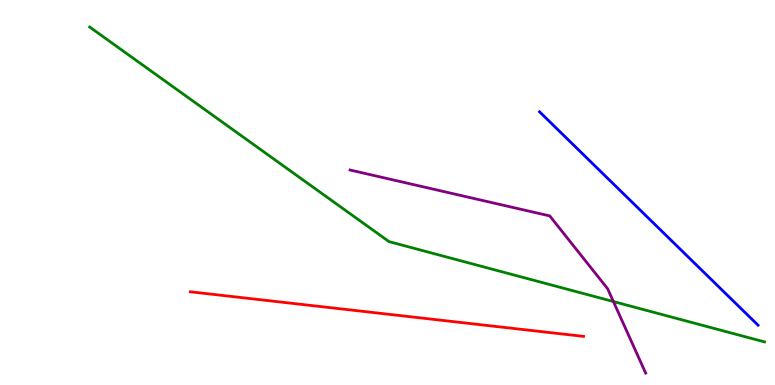[{'lines': ['blue', 'red'], 'intersections': []}, {'lines': ['green', 'red'], 'intersections': []}, {'lines': ['purple', 'red'], 'intersections': []}, {'lines': ['blue', 'green'], 'intersections': []}, {'lines': ['blue', 'purple'], 'intersections': []}, {'lines': ['green', 'purple'], 'intersections': [{'x': 7.91, 'y': 2.17}]}]